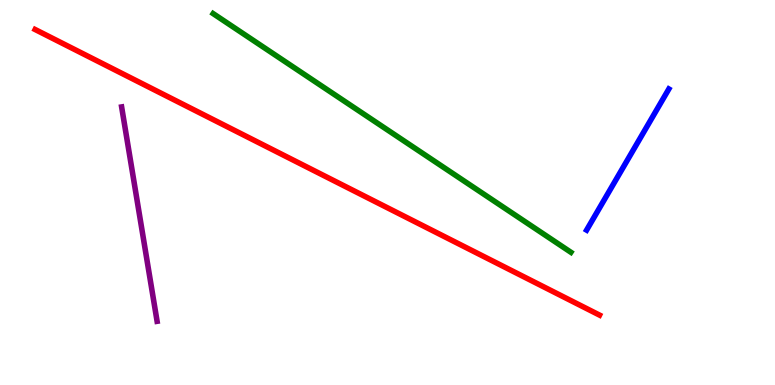[{'lines': ['blue', 'red'], 'intersections': []}, {'lines': ['green', 'red'], 'intersections': []}, {'lines': ['purple', 'red'], 'intersections': []}, {'lines': ['blue', 'green'], 'intersections': []}, {'lines': ['blue', 'purple'], 'intersections': []}, {'lines': ['green', 'purple'], 'intersections': []}]